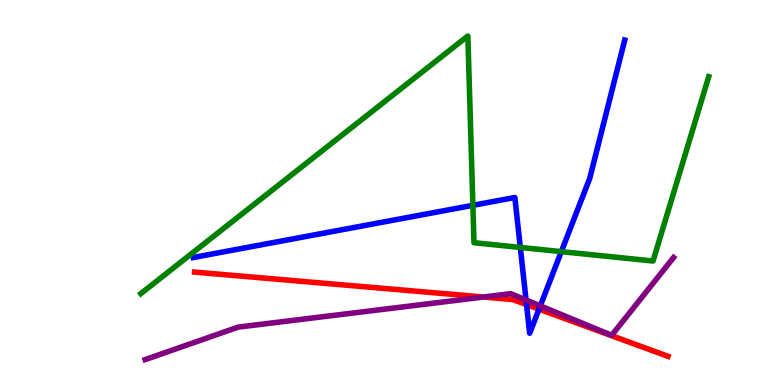[{'lines': ['blue', 'red'], 'intersections': [{'x': 6.79, 'y': 2.09}, {'x': 6.96, 'y': 1.97}]}, {'lines': ['green', 'red'], 'intersections': []}, {'lines': ['purple', 'red'], 'intersections': [{'x': 6.24, 'y': 2.28}]}, {'lines': ['blue', 'green'], 'intersections': [{'x': 6.1, 'y': 4.67}, {'x': 6.71, 'y': 3.57}, {'x': 7.24, 'y': 3.46}]}, {'lines': ['blue', 'purple'], 'intersections': [{'x': 6.79, 'y': 2.21}, {'x': 6.97, 'y': 2.06}]}, {'lines': ['green', 'purple'], 'intersections': []}]